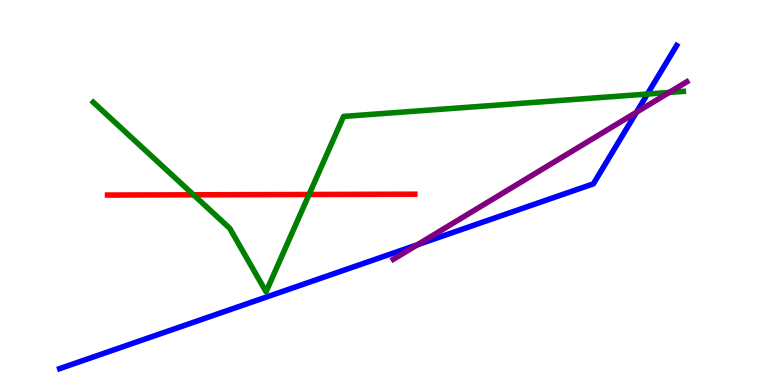[{'lines': ['blue', 'red'], 'intersections': []}, {'lines': ['green', 'red'], 'intersections': [{'x': 2.5, 'y': 4.94}, {'x': 3.99, 'y': 4.95}]}, {'lines': ['purple', 'red'], 'intersections': []}, {'lines': ['blue', 'green'], 'intersections': [{'x': 8.35, 'y': 7.56}]}, {'lines': ['blue', 'purple'], 'intersections': [{'x': 5.38, 'y': 3.64}, {'x': 8.21, 'y': 7.08}]}, {'lines': ['green', 'purple'], 'intersections': [{'x': 8.63, 'y': 7.6}]}]